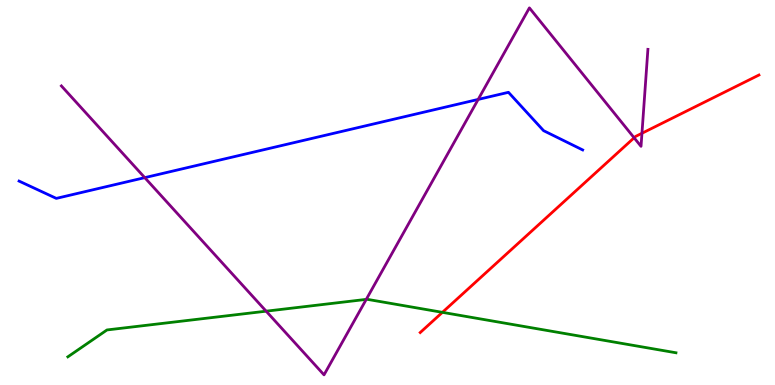[{'lines': ['blue', 'red'], 'intersections': []}, {'lines': ['green', 'red'], 'intersections': [{'x': 5.71, 'y': 1.89}]}, {'lines': ['purple', 'red'], 'intersections': [{'x': 8.18, 'y': 6.42}, {'x': 8.28, 'y': 6.54}]}, {'lines': ['blue', 'green'], 'intersections': []}, {'lines': ['blue', 'purple'], 'intersections': [{'x': 1.87, 'y': 5.39}, {'x': 6.17, 'y': 7.42}]}, {'lines': ['green', 'purple'], 'intersections': [{'x': 3.43, 'y': 1.92}, {'x': 4.73, 'y': 2.22}]}]